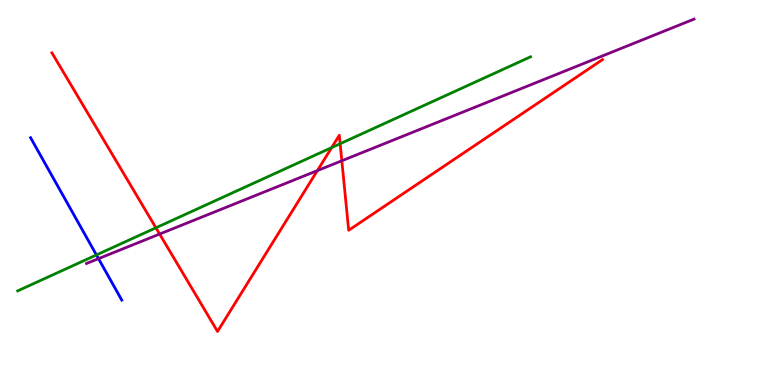[{'lines': ['blue', 'red'], 'intersections': []}, {'lines': ['green', 'red'], 'intersections': [{'x': 2.01, 'y': 4.08}, {'x': 4.28, 'y': 6.17}, {'x': 4.39, 'y': 6.27}]}, {'lines': ['purple', 'red'], 'intersections': [{'x': 2.06, 'y': 3.92}, {'x': 4.1, 'y': 5.57}, {'x': 4.41, 'y': 5.82}]}, {'lines': ['blue', 'green'], 'intersections': [{'x': 1.24, 'y': 3.38}]}, {'lines': ['blue', 'purple'], 'intersections': [{'x': 1.27, 'y': 3.28}]}, {'lines': ['green', 'purple'], 'intersections': []}]